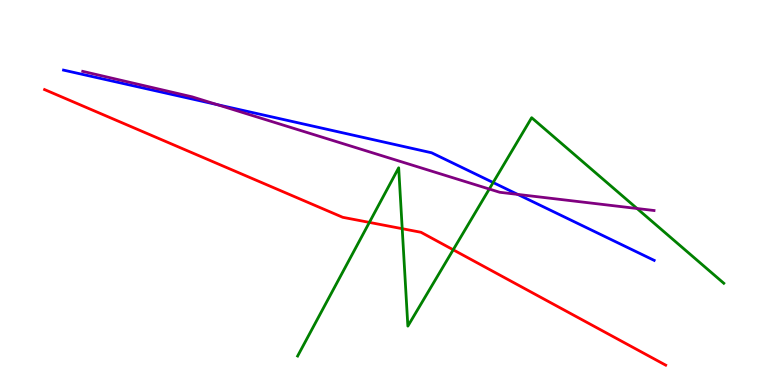[{'lines': ['blue', 'red'], 'intersections': []}, {'lines': ['green', 'red'], 'intersections': [{'x': 4.77, 'y': 4.22}, {'x': 5.19, 'y': 4.06}, {'x': 5.85, 'y': 3.51}]}, {'lines': ['purple', 'red'], 'intersections': []}, {'lines': ['blue', 'green'], 'intersections': [{'x': 6.36, 'y': 5.26}]}, {'lines': ['blue', 'purple'], 'intersections': [{'x': 2.8, 'y': 7.28}, {'x': 6.68, 'y': 4.95}]}, {'lines': ['green', 'purple'], 'intersections': [{'x': 6.31, 'y': 5.09}, {'x': 8.22, 'y': 4.58}]}]